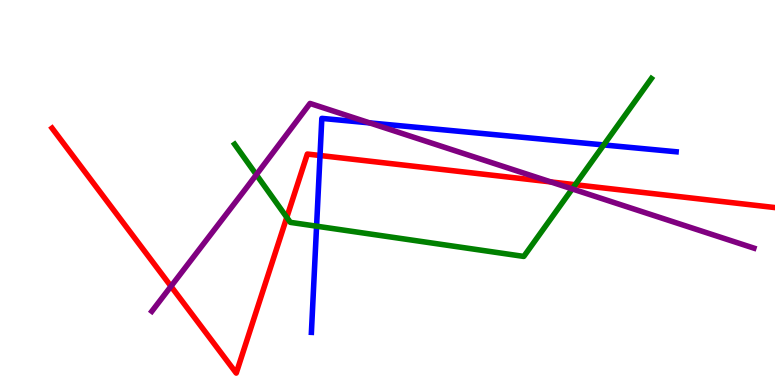[{'lines': ['blue', 'red'], 'intersections': [{'x': 4.13, 'y': 5.96}]}, {'lines': ['green', 'red'], 'intersections': [{'x': 3.7, 'y': 4.35}, {'x': 7.42, 'y': 5.2}]}, {'lines': ['purple', 'red'], 'intersections': [{'x': 2.21, 'y': 2.56}, {'x': 7.11, 'y': 5.27}]}, {'lines': ['blue', 'green'], 'intersections': [{'x': 4.08, 'y': 4.13}, {'x': 7.79, 'y': 6.24}]}, {'lines': ['blue', 'purple'], 'intersections': [{'x': 4.77, 'y': 6.81}]}, {'lines': ['green', 'purple'], 'intersections': [{'x': 3.31, 'y': 5.46}, {'x': 7.38, 'y': 5.09}]}]